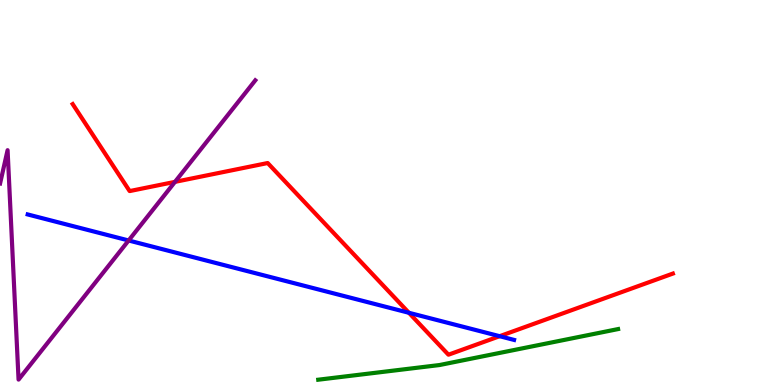[{'lines': ['blue', 'red'], 'intersections': [{'x': 5.28, 'y': 1.88}, {'x': 6.45, 'y': 1.27}]}, {'lines': ['green', 'red'], 'intersections': []}, {'lines': ['purple', 'red'], 'intersections': [{'x': 2.26, 'y': 5.28}]}, {'lines': ['blue', 'green'], 'intersections': []}, {'lines': ['blue', 'purple'], 'intersections': [{'x': 1.66, 'y': 3.75}]}, {'lines': ['green', 'purple'], 'intersections': []}]